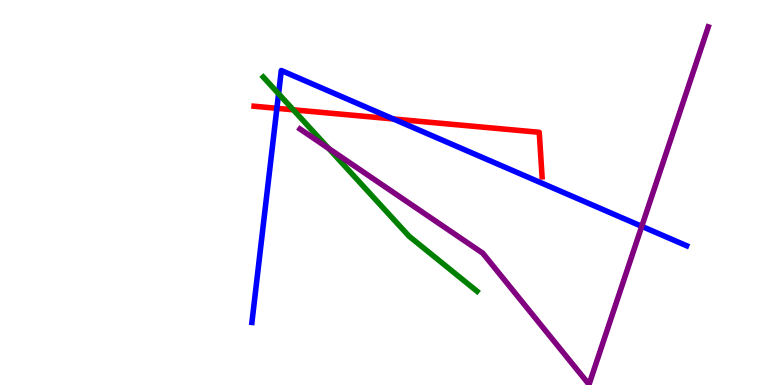[{'lines': ['blue', 'red'], 'intersections': [{'x': 3.57, 'y': 7.19}, {'x': 5.08, 'y': 6.91}]}, {'lines': ['green', 'red'], 'intersections': [{'x': 3.78, 'y': 7.15}]}, {'lines': ['purple', 'red'], 'intersections': []}, {'lines': ['blue', 'green'], 'intersections': [{'x': 3.59, 'y': 7.56}]}, {'lines': ['blue', 'purple'], 'intersections': [{'x': 8.28, 'y': 4.12}]}, {'lines': ['green', 'purple'], 'intersections': [{'x': 4.24, 'y': 6.14}]}]